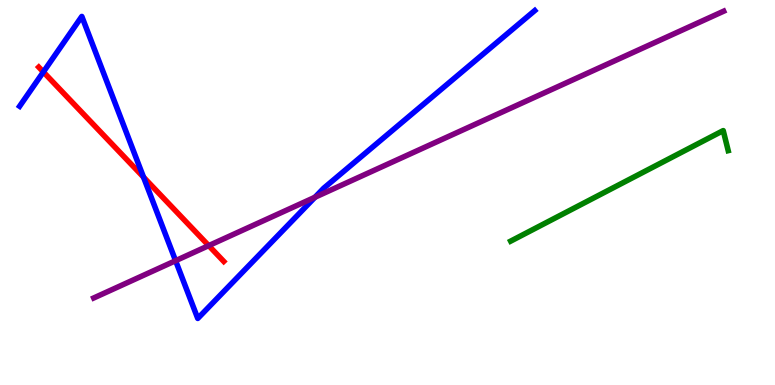[{'lines': ['blue', 'red'], 'intersections': [{'x': 0.559, 'y': 8.13}, {'x': 1.85, 'y': 5.4}]}, {'lines': ['green', 'red'], 'intersections': []}, {'lines': ['purple', 'red'], 'intersections': [{'x': 2.69, 'y': 3.62}]}, {'lines': ['blue', 'green'], 'intersections': []}, {'lines': ['blue', 'purple'], 'intersections': [{'x': 2.27, 'y': 3.23}, {'x': 4.06, 'y': 4.88}]}, {'lines': ['green', 'purple'], 'intersections': []}]